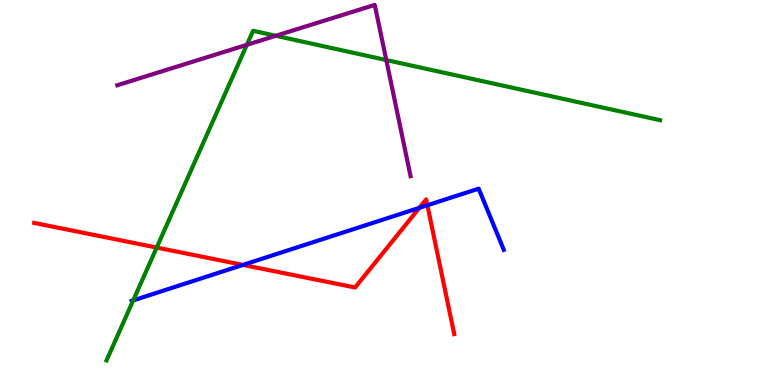[{'lines': ['blue', 'red'], 'intersections': [{'x': 3.13, 'y': 3.12}, {'x': 5.41, 'y': 4.6}, {'x': 5.51, 'y': 4.67}]}, {'lines': ['green', 'red'], 'intersections': [{'x': 2.02, 'y': 3.57}]}, {'lines': ['purple', 'red'], 'intersections': []}, {'lines': ['blue', 'green'], 'intersections': [{'x': 1.72, 'y': 2.2}]}, {'lines': ['blue', 'purple'], 'intersections': []}, {'lines': ['green', 'purple'], 'intersections': [{'x': 3.19, 'y': 8.84}, {'x': 3.56, 'y': 9.07}, {'x': 4.98, 'y': 8.44}]}]